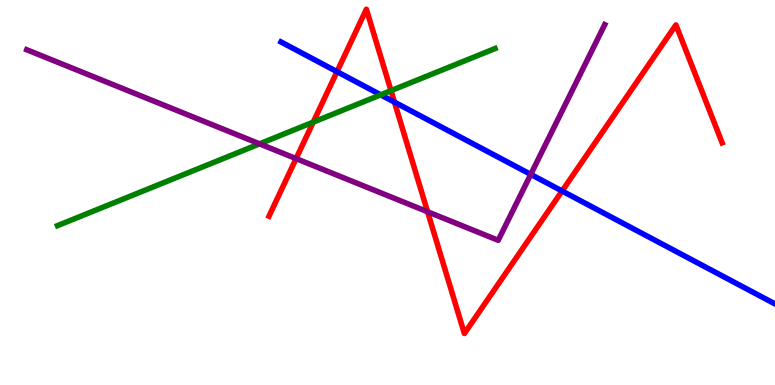[{'lines': ['blue', 'red'], 'intersections': [{'x': 4.35, 'y': 8.14}, {'x': 5.09, 'y': 7.35}, {'x': 7.25, 'y': 5.04}]}, {'lines': ['green', 'red'], 'intersections': [{'x': 4.04, 'y': 6.83}, {'x': 5.05, 'y': 7.65}]}, {'lines': ['purple', 'red'], 'intersections': [{'x': 3.82, 'y': 5.88}, {'x': 5.52, 'y': 4.5}]}, {'lines': ['blue', 'green'], 'intersections': [{'x': 4.91, 'y': 7.54}]}, {'lines': ['blue', 'purple'], 'intersections': [{'x': 6.85, 'y': 5.47}]}, {'lines': ['green', 'purple'], 'intersections': [{'x': 3.35, 'y': 6.26}]}]